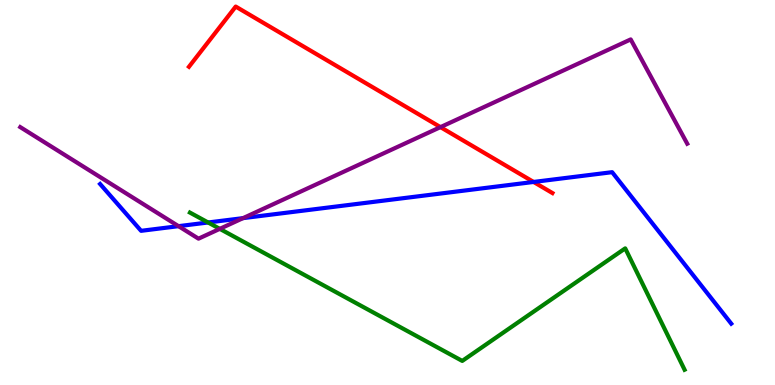[{'lines': ['blue', 'red'], 'intersections': [{'x': 6.89, 'y': 5.27}]}, {'lines': ['green', 'red'], 'intersections': []}, {'lines': ['purple', 'red'], 'intersections': [{'x': 5.68, 'y': 6.7}]}, {'lines': ['blue', 'green'], 'intersections': [{'x': 2.69, 'y': 4.22}]}, {'lines': ['blue', 'purple'], 'intersections': [{'x': 2.3, 'y': 4.13}, {'x': 3.14, 'y': 4.33}]}, {'lines': ['green', 'purple'], 'intersections': [{'x': 2.84, 'y': 4.06}]}]